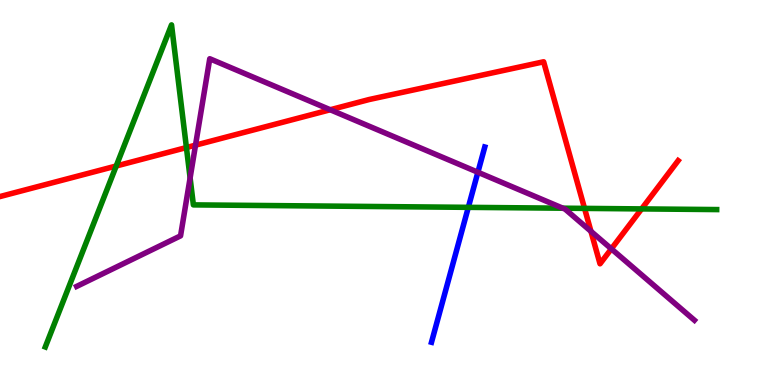[{'lines': ['blue', 'red'], 'intersections': []}, {'lines': ['green', 'red'], 'intersections': [{'x': 1.5, 'y': 5.69}, {'x': 2.41, 'y': 6.17}, {'x': 7.54, 'y': 4.59}, {'x': 8.28, 'y': 4.57}]}, {'lines': ['purple', 'red'], 'intersections': [{'x': 2.52, 'y': 6.23}, {'x': 4.26, 'y': 7.15}, {'x': 7.63, 'y': 3.99}, {'x': 7.89, 'y': 3.54}]}, {'lines': ['blue', 'green'], 'intersections': [{'x': 6.04, 'y': 4.61}]}, {'lines': ['blue', 'purple'], 'intersections': [{'x': 6.17, 'y': 5.53}]}, {'lines': ['green', 'purple'], 'intersections': [{'x': 2.45, 'y': 5.38}, {'x': 7.26, 'y': 4.59}]}]